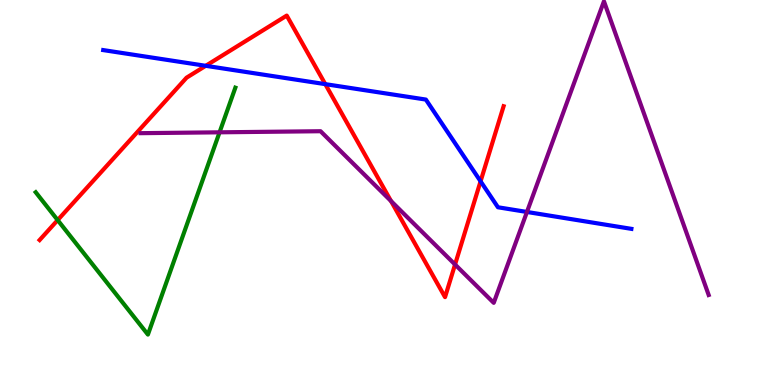[{'lines': ['blue', 'red'], 'intersections': [{'x': 2.65, 'y': 8.29}, {'x': 4.2, 'y': 7.81}, {'x': 6.2, 'y': 5.29}]}, {'lines': ['green', 'red'], 'intersections': [{'x': 0.744, 'y': 4.28}]}, {'lines': ['purple', 'red'], 'intersections': [{'x': 5.05, 'y': 4.78}, {'x': 5.87, 'y': 3.13}]}, {'lines': ['blue', 'green'], 'intersections': []}, {'lines': ['blue', 'purple'], 'intersections': [{'x': 6.8, 'y': 4.49}]}, {'lines': ['green', 'purple'], 'intersections': [{'x': 2.83, 'y': 6.56}]}]